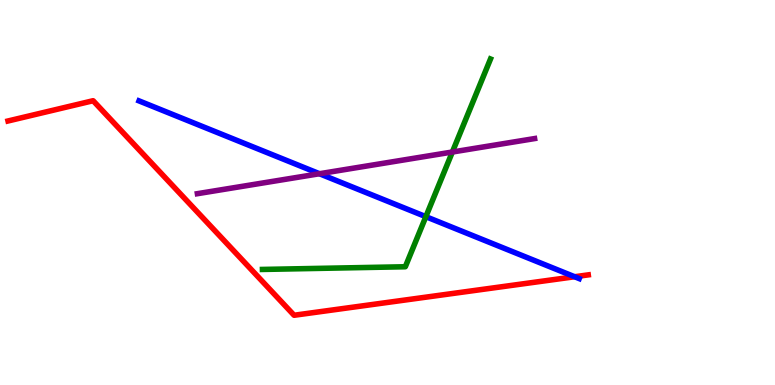[{'lines': ['blue', 'red'], 'intersections': [{'x': 7.41, 'y': 2.81}]}, {'lines': ['green', 'red'], 'intersections': []}, {'lines': ['purple', 'red'], 'intersections': []}, {'lines': ['blue', 'green'], 'intersections': [{'x': 5.49, 'y': 4.37}]}, {'lines': ['blue', 'purple'], 'intersections': [{'x': 4.12, 'y': 5.49}]}, {'lines': ['green', 'purple'], 'intersections': [{'x': 5.84, 'y': 6.05}]}]